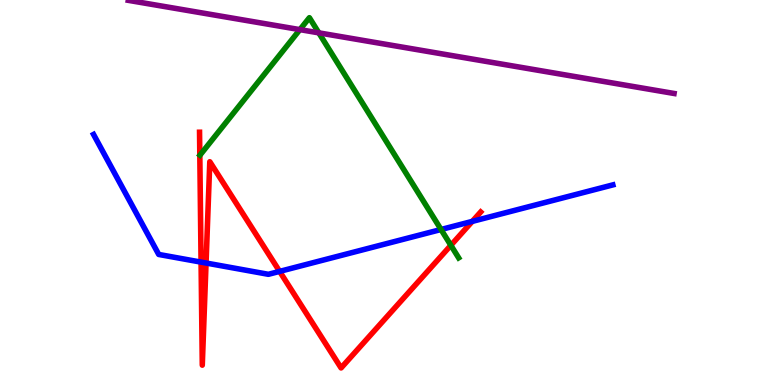[{'lines': ['blue', 'red'], 'intersections': [{'x': 2.59, 'y': 3.19}, {'x': 2.66, 'y': 3.17}, {'x': 3.61, 'y': 2.95}, {'x': 6.09, 'y': 4.25}]}, {'lines': ['green', 'red'], 'intersections': [{'x': 5.82, 'y': 3.63}]}, {'lines': ['purple', 'red'], 'intersections': []}, {'lines': ['blue', 'green'], 'intersections': [{'x': 5.69, 'y': 4.04}]}, {'lines': ['blue', 'purple'], 'intersections': []}, {'lines': ['green', 'purple'], 'intersections': [{'x': 3.87, 'y': 9.23}, {'x': 4.11, 'y': 9.15}]}]